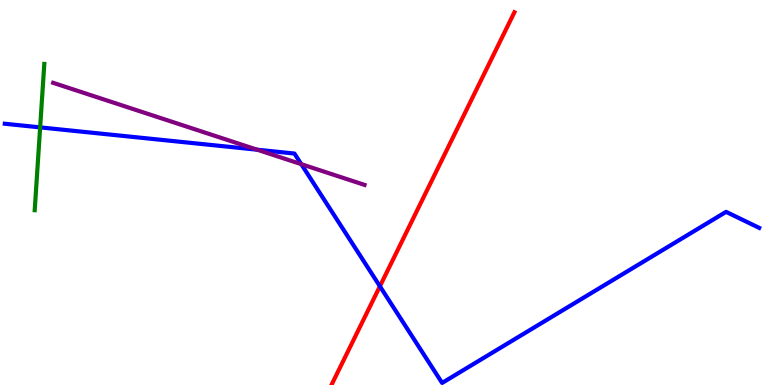[{'lines': ['blue', 'red'], 'intersections': [{'x': 4.9, 'y': 2.56}]}, {'lines': ['green', 'red'], 'intersections': []}, {'lines': ['purple', 'red'], 'intersections': []}, {'lines': ['blue', 'green'], 'intersections': [{'x': 0.518, 'y': 6.69}]}, {'lines': ['blue', 'purple'], 'intersections': [{'x': 3.32, 'y': 6.11}, {'x': 3.89, 'y': 5.74}]}, {'lines': ['green', 'purple'], 'intersections': []}]